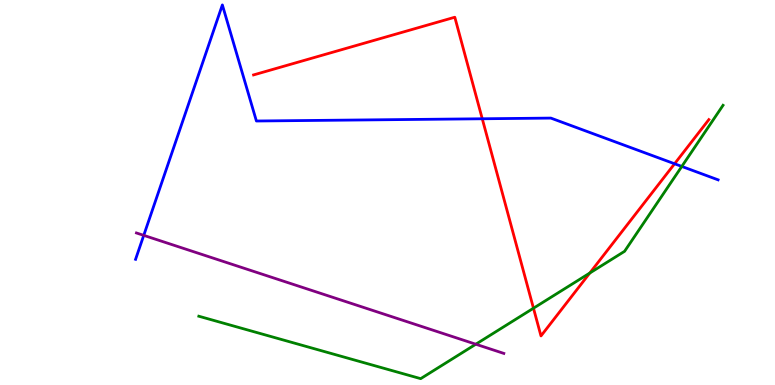[{'lines': ['blue', 'red'], 'intersections': [{'x': 6.22, 'y': 6.92}, {'x': 8.7, 'y': 5.75}]}, {'lines': ['green', 'red'], 'intersections': [{'x': 6.88, 'y': 1.99}, {'x': 7.61, 'y': 2.91}]}, {'lines': ['purple', 'red'], 'intersections': []}, {'lines': ['blue', 'green'], 'intersections': [{'x': 8.8, 'y': 5.68}]}, {'lines': ['blue', 'purple'], 'intersections': [{'x': 1.85, 'y': 3.89}]}, {'lines': ['green', 'purple'], 'intersections': [{'x': 6.14, 'y': 1.06}]}]